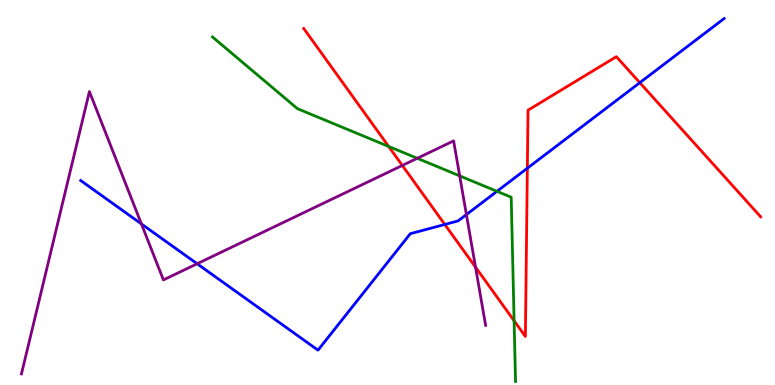[{'lines': ['blue', 'red'], 'intersections': [{'x': 5.74, 'y': 4.17}, {'x': 6.8, 'y': 5.63}, {'x': 8.26, 'y': 7.85}]}, {'lines': ['green', 'red'], 'intersections': [{'x': 5.01, 'y': 6.2}, {'x': 6.63, 'y': 1.67}]}, {'lines': ['purple', 'red'], 'intersections': [{'x': 5.19, 'y': 5.7}, {'x': 6.14, 'y': 3.06}]}, {'lines': ['blue', 'green'], 'intersections': [{'x': 6.41, 'y': 5.03}]}, {'lines': ['blue', 'purple'], 'intersections': [{'x': 1.82, 'y': 4.18}, {'x': 2.54, 'y': 3.15}, {'x': 6.02, 'y': 4.43}]}, {'lines': ['green', 'purple'], 'intersections': [{'x': 5.38, 'y': 5.89}, {'x': 5.93, 'y': 5.43}]}]